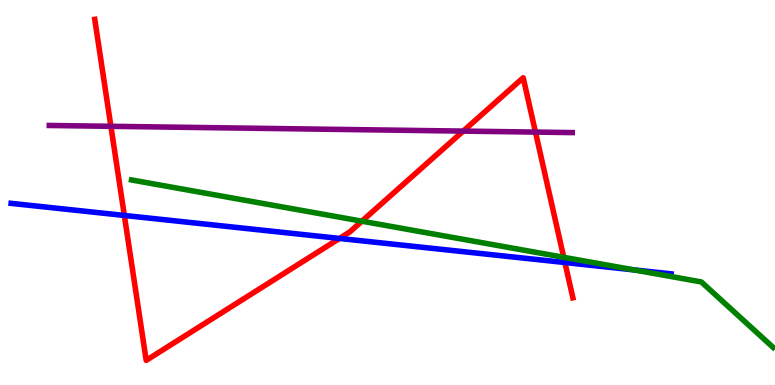[{'lines': ['blue', 'red'], 'intersections': [{'x': 1.6, 'y': 4.4}, {'x': 4.38, 'y': 3.81}, {'x': 7.29, 'y': 3.18}]}, {'lines': ['green', 'red'], 'intersections': [{'x': 4.67, 'y': 4.25}, {'x': 7.27, 'y': 3.32}]}, {'lines': ['purple', 'red'], 'intersections': [{'x': 1.43, 'y': 6.72}, {'x': 5.98, 'y': 6.59}, {'x': 6.91, 'y': 6.57}]}, {'lines': ['blue', 'green'], 'intersections': [{'x': 8.18, 'y': 2.99}]}, {'lines': ['blue', 'purple'], 'intersections': []}, {'lines': ['green', 'purple'], 'intersections': []}]